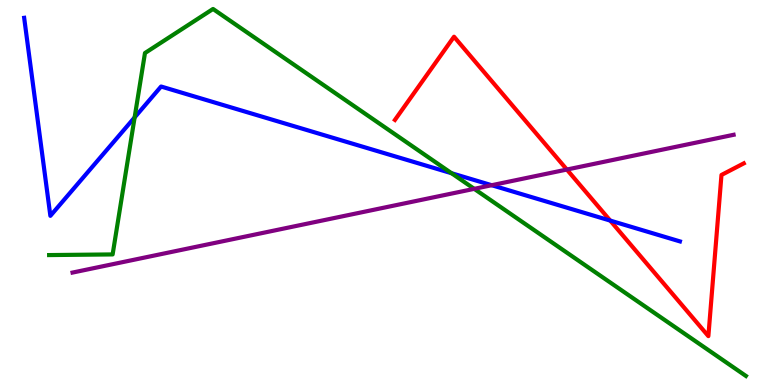[{'lines': ['blue', 'red'], 'intersections': [{'x': 7.87, 'y': 4.27}]}, {'lines': ['green', 'red'], 'intersections': []}, {'lines': ['purple', 'red'], 'intersections': [{'x': 7.31, 'y': 5.6}]}, {'lines': ['blue', 'green'], 'intersections': [{'x': 1.74, 'y': 6.95}, {'x': 5.83, 'y': 5.5}]}, {'lines': ['blue', 'purple'], 'intersections': [{'x': 6.34, 'y': 5.19}]}, {'lines': ['green', 'purple'], 'intersections': [{'x': 6.12, 'y': 5.09}]}]